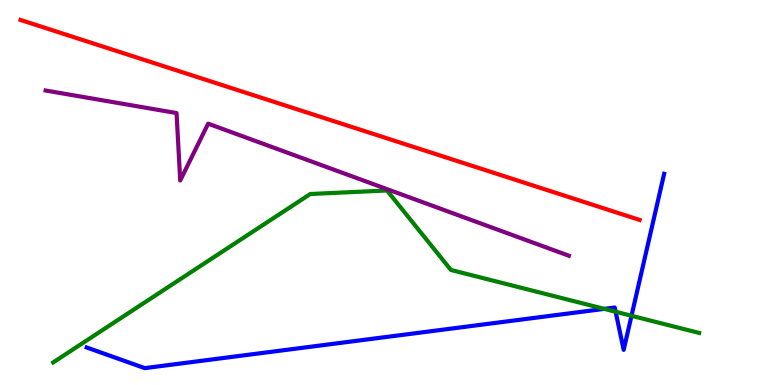[{'lines': ['blue', 'red'], 'intersections': []}, {'lines': ['green', 'red'], 'intersections': []}, {'lines': ['purple', 'red'], 'intersections': []}, {'lines': ['blue', 'green'], 'intersections': [{'x': 7.8, 'y': 1.98}, {'x': 7.94, 'y': 1.9}, {'x': 8.15, 'y': 1.8}]}, {'lines': ['blue', 'purple'], 'intersections': []}, {'lines': ['green', 'purple'], 'intersections': []}]